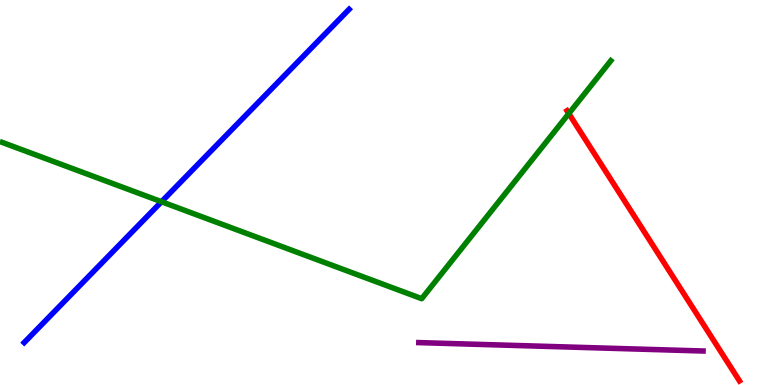[{'lines': ['blue', 'red'], 'intersections': []}, {'lines': ['green', 'red'], 'intersections': [{'x': 7.34, 'y': 7.05}]}, {'lines': ['purple', 'red'], 'intersections': []}, {'lines': ['blue', 'green'], 'intersections': [{'x': 2.08, 'y': 4.76}]}, {'lines': ['blue', 'purple'], 'intersections': []}, {'lines': ['green', 'purple'], 'intersections': []}]